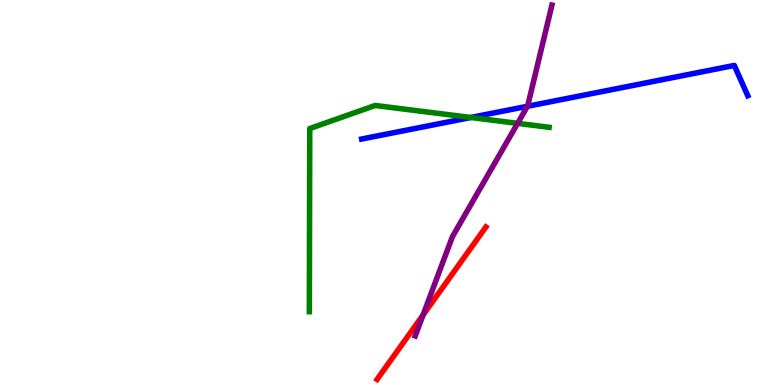[{'lines': ['blue', 'red'], 'intersections': []}, {'lines': ['green', 'red'], 'intersections': []}, {'lines': ['purple', 'red'], 'intersections': [{'x': 5.46, 'y': 1.82}]}, {'lines': ['blue', 'green'], 'intersections': [{'x': 6.07, 'y': 6.95}]}, {'lines': ['blue', 'purple'], 'intersections': [{'x': 6.81, 'y': 7.24}]}, {'lines': ['green', 'purple'], 'intersections': [{'x': 6.68, 'y': 6.8}]}]